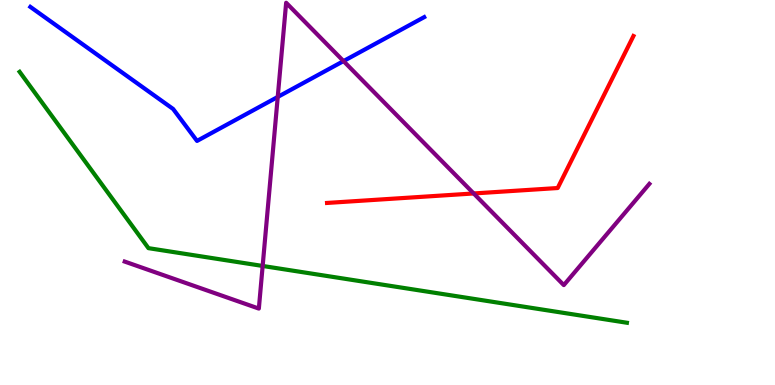[{'lines': ['blue', 'red'], 'intersections': []}, {'lines': ['green', 'red'], 'intersections': []}, {'lines': ['purple', 'red'], 'intersections': [{'x': 6.11, 'y': 4.98}]}, {'lines': ['blue', 'green'], 'intersections': []}, {'lines': ['blue', 'purple'], 'intersections': [{'x': 3.58, 'y': 7.48}, {'x': 4.43, 'y': 8.41}]}, {'lines': ['green', 'purple'], 'intersections': [{'x': 3.39, 'y': 3.09}]}]